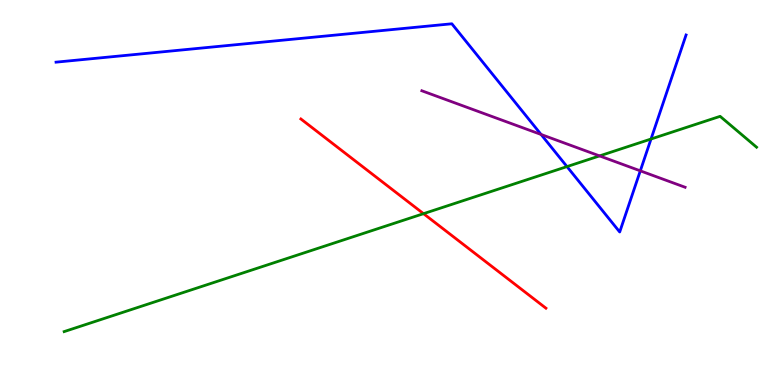[{'lines': ['blue', 'red'], 'intersections': []}, {'lines': ['green', 'red'], 'intersections': [{'x': 5.46, 'y': 4.45}]}, {'lines': ['purple', 'red'], 'intersections': []}, {'lines': ['blue', 'green'], 'intersections': [{'x': 7.32, 'y': 5.67}, {'x': 8.4, 'y': 6.39}]}, {'lines': ['blue', 'purple'], 'intersections': [{'x': 6.98, 'y': 6.51}, {'x': 8.26, 'y': 5.56}]}, {'lines': ['green', 'purple'], 'intersections': [{'x': 7.74, 'y': 5.95}]}]